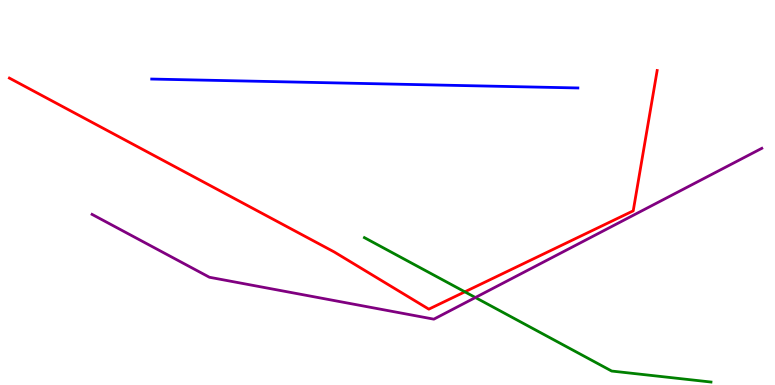[{'lines': ['blue', 'red'], 'intersections': []}, {'lines': ['green', 'red'], 'intersections': [{'x': 6.0, 'y': 2.42}]}, {'lines': ['purple', 'red'], 'intersections': []}, {'lines': ['blue', 'green'], 'intersections': []}, {'lines': ['blue', 'purple'], 'intersections': []}, {'lines': ['green', 'purple'], 'intersections': [{'x': 6.13, 'y': 2.27}]}]